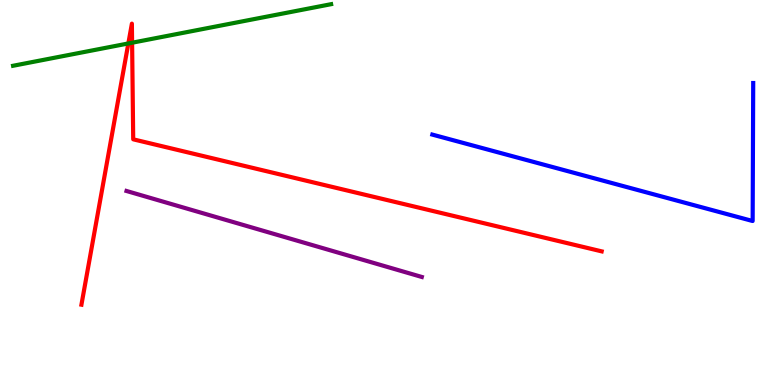[{'lines': ['blue', 'red'], 'intersections': []}, {'lines': ['green', 'red'], 'intersections': [{'x': 1.66, 'y': 8.87}, {'x': 1.7, 'y': 8.89}]}, {'lines': ['purple', 'red'], 'intersections': []}, {'lines': ['blue', 'green'], 'intersections': []}, {'lines': ['blue', 'purple'], 'intersections': []}, {'lines': ['green', 'purple'], 'intersections': []}]